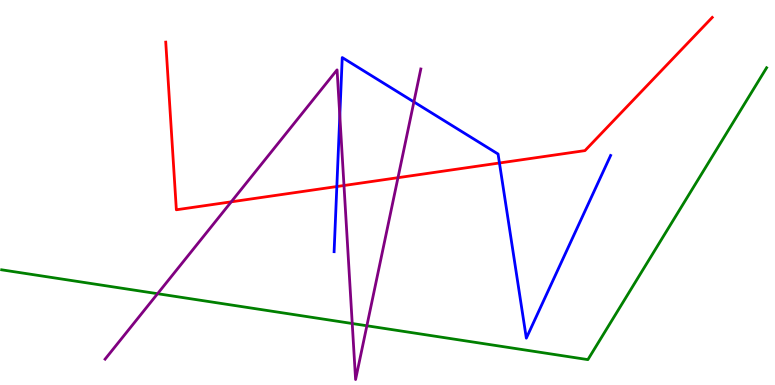[{'lines': ['blue', 'red'], 'intersections': [{'x': 4.35, 'y': 5.15}, {'x': 6.44, 'y': 5.77}]}, {'lines': ['green', 'red'], 'intersections': []}, {'lines': ['purple', 'red'], 'intersections': [{'x': 2.98, 'y': 4.76}, {'x': 4.44, 'y': 5.18}, {'x': 5.14, 'y': 5.38}]}, {'lines': ['blue', 'green'], 'intersections': []}, {'lines': ['blue', 'purple'], 'intersections': [{'x': 4.38, 'y': 7.0}, {'x': 5.34, 'y': 7.35}]}, {'lines': ['green', 'purple'], 'intersections': [{'x': 2.03, 'y': 2.37}, {'x': 4.54, 'y': 1.6}, {'x': 4.73, 'y': 1.54}]}]